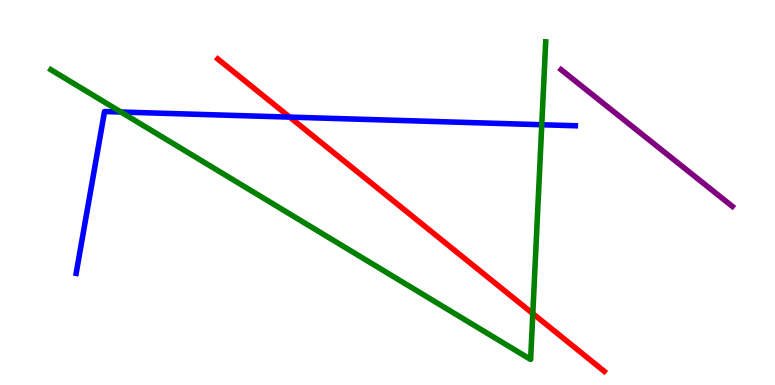[{'lines': ['blue', 'red'], 'intersections': [{'x': 3.74, 'y': 6.96}]}, {'lines': ['green', 'red'], 'intersections': [{'x': 6.87, 'y': 1.86}]}, {'lines': ['purple', 'red'], 'intersections': []}, {'lines': ['blue', 'green'], 'intersections': [{'x': 1.56, 'y': 7.09}, {'x': 6.99, 'y': 6.76}]}, {'lines': ['blue', 'purple'], 'intersections': []}, {'lines': ['green', 'purple'], 'intersections': []}]